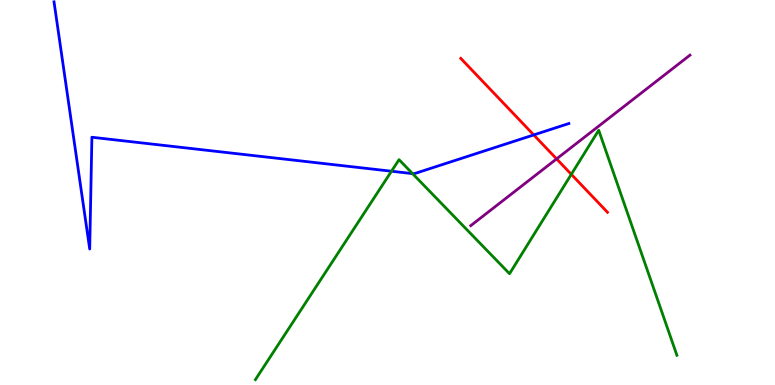[{'lines': ['blue', 'red'], 'intersections': [{'x': 6.89, 'y': 6.5}]}, {'lines': ['green', 'red'], 'intersections': [{'x': 7.37, 'y': 5.47}]}, {'lines': ['purple', 'red'], 'intersections': [{'x': 7.18, 'y': 5.87}]}, {'lines': ['blue', 'green'], 'intersections': [{'x': 5.05, 'y': 5.55}, {'x': 5.32, 'y': 5.49}]}, {'lines': ['blue', 'purple'], 'intersections': []}, {'lines': ['green', 'purple'], 'intersections': []}]